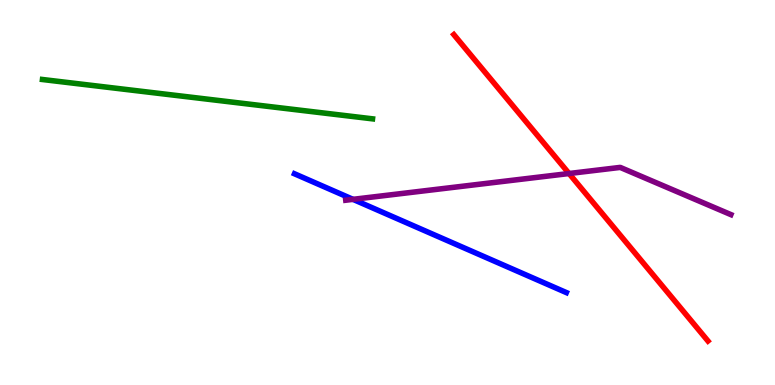[{'lines': ['blue', 'red'], 'intersections': []}, {'lines': ['green', 'red'], 'intersections': []}, {'lines': ['purple', 'red'], 'intersections': [{'x': 7.34, 'y': 5.49}]}, {'lines': ['blue', 'green'], 'intersections': []}, {'lines': ['blue', 'purple'], 'intersections': [{'x': 4.55, 'y': 4.82}]}, {'lines': ['green', 'purple'], 'intersections': []}]